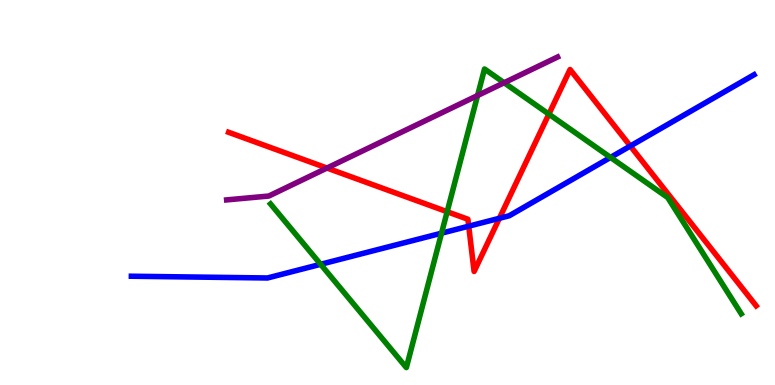[{'lines': ['blue', 'red'], 'intersections': [{'x': 6.05, 'y': 4.13}, {'x': 6.44, 'y': 4.33}, {'x': 8.13, 'y': 6.21}]}, {'lines': ['green', 'red'], 'intersections': [{'x': 5.77, 'y': 4.5}, {'x': 7.08, 'y': 7.04}]}, {'lines': ['purple', 'red'], 'intersections': [{'x': 4.22, 'y': 5.64}]}, {'lines': ['blue', 'green'], 'intersections': [{'x': 4.14, 'y': 3.14}, {'x': 5.7, 'y': 3.94}, {'x': 7.88, 'y': 5.91}]}, {'lines': ['blue', 'purple'], 'intersections': []}, {'lines': ['green', 'purple'], 'intersections': [{'x': 6.16, 'y': 7.52}, {'x': 6.5, 'y': 7.85}]}]